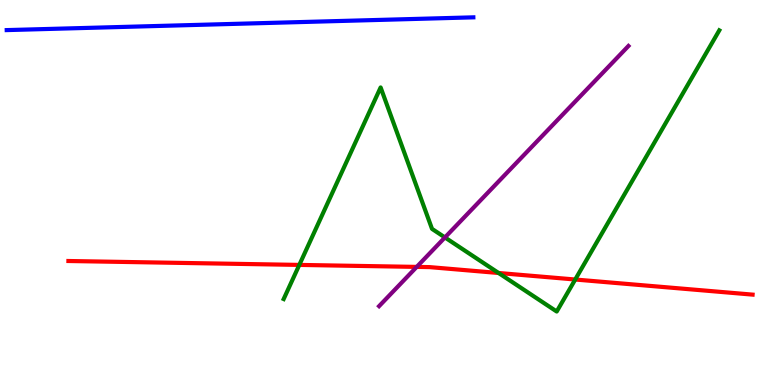[{'lines': ['blue', 'red'], 'intersections': []}, {'lines': ['green', 'red'], 'intersections': [{'x': 3.86, 'y': 3.12}, {'x': 6.43, 'y': 2.91}, {'x': 7.42, 'y': 2.74}]}, {'lines': ['purple', 'red'], 'intersections': [{'x': 5.38, 'y': 3.07}]}, {'lines': ['blue', 'green'], 'intersections': []}, {'lines': ['blue', 'purple'], 'intersections': []}, {'lines': ['green', 'purple'], 'intersections': [{'x': 5.74, 'y': 3.83}]}]